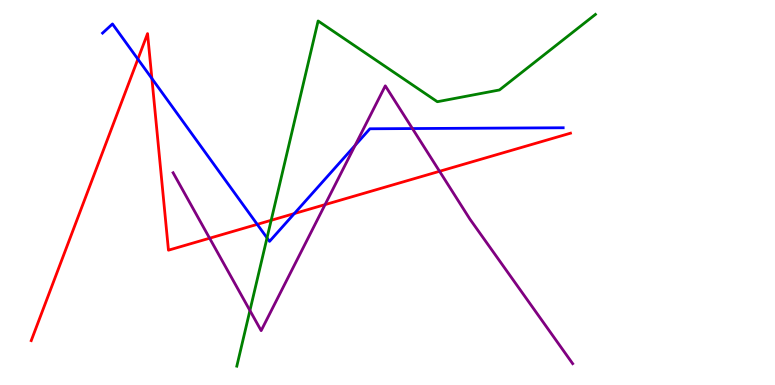[{'lines': ['blue', 'red'], 'intersections': [{'x': 1.78, 'y': 8.46}, {'x': 1.96, 'y': 7.96}, {'x': 3.32, 'y': 4.17}, {'x': 3.8, 'y': 4.45}]}, {'lines': ['green', 'red'], 'intersections': [{'x': 3.5, 'y': 4.28}]}, {'lines': ['purple', 'red'], 'intersections': [{'x': 2.7, 'y': 3.81}, {'x': 4.19, 'y': 4.69}, {'x': 5.67, 'y': 5.55}]}, {'lines': ['blue', 'green'], 'intersections': [{'x': 3.45, 'y': 3.82}]}, {'lines': ['blue', 'purple'], 'intersections': [{'x': 4.58, 'y': 6.22}, {'x': 5.32, 'y': 6.66}]}, {'lines': ['green', 'purple'], 'intersections': [{'x': 3.22, 'y': 1.93}]}]